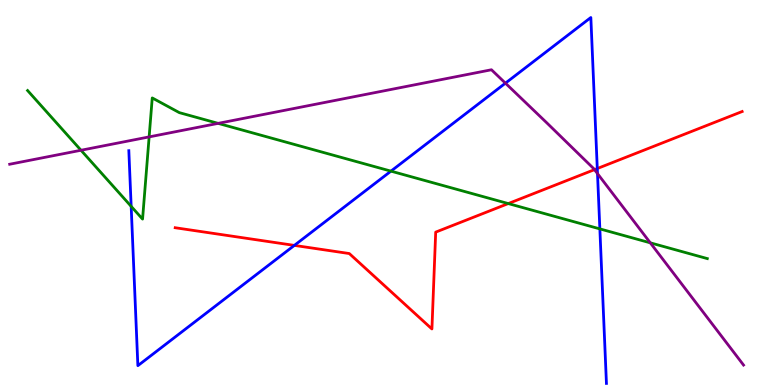[{'lines': ['blue', 'red'], 'intersections': [{'x': 3.8, 'y': 3.63}, {'x': 7.71, 'y': 5.62}]}, {'lines': ['green', 'red'], 'intersections': [{'x': 6.56, 'y': 4.71}]}, {'lines': ['purple', 'red'], 'intersections': [{'x': 7.67, 'y': 5.59}]}, {'lines': ['blue', 'green'], 'intersections': [{'x': 1.69, 'y': 4.64}, {'x': 5.04, 'y': 5.55}, {'x': 7.74, 'y': 4.05}]}, {'lines': ['blue', 'purple'], 'intersections': [{'x': 6.52, 'y': 7.84}, {'x': 7.71, 'y': 5.49}]}, {'lines': ['green', 'purple'], 'intersections': [{'x': 1.05, 'y': 6.1}, {'x': 1.92, 'y': 6.44}, {'x': 2.81, 'y': 6.8}, {'x': 8.39, 'y': 3.69}]}]